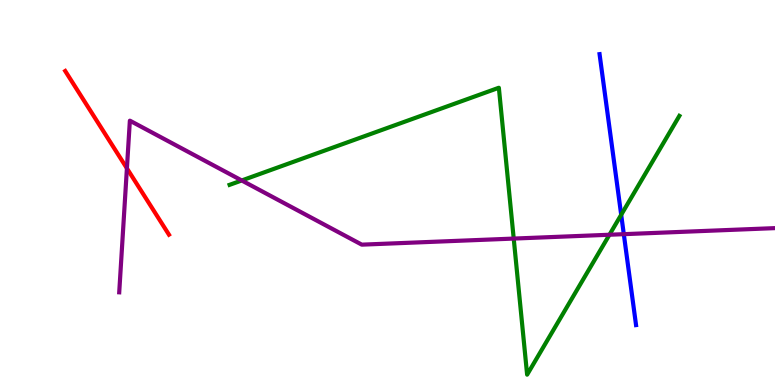[{'lines': ['blue', 'red'], 'intersections': []}, {'lines': ['green', 'red'], 'intersections': []}, {'lines': ['purple', 'red'], 'intersections': [{'x': 1.64, 'y': 5.63}]}, {'lines': ['blue', 'green'], 'intersections': [{'x': 8.02, 'y': 4.42}]}, {'lines': ['blue', 'purple'], 'intersections': [{'x': 8.05, 'y': 3.92}]}, {'lines': ['green', 'purple'], 'intersections': [{'x': 3.12, 'y': 5.31}, {'x': 6.63, 'y': 3.8}, {'x': 7.86, 'y': 3.9}]}]